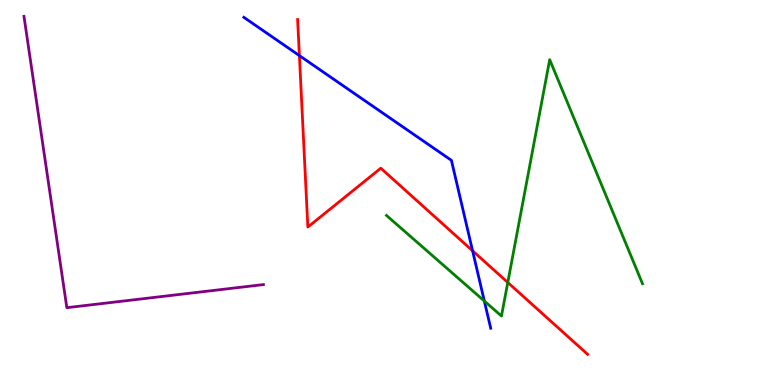[{'lines': ['blue', 'red'], 'intersections': [{'x': 3.86, 'y': 8.56}, {'x': 6.1, 'y': 3.49}]}, {'lines': ['green', 'red'], 'intersections': [{'x': 6.55, 'y': 2.66}]}, {'lines': ['purple', 'red'], 'intersections': []}, {'lines': ['blue', 'green'], 'intersections': [{'x': 6.25, 'y': 2.18}]}, {'lines': ['blue', 'purple'], 'intersections': []}, {'lines': ['green', 'purple'], 'intersections': []}]